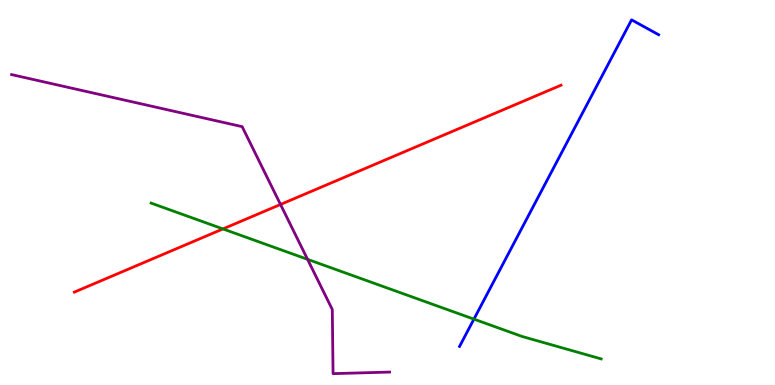[{'lines': ['blue', 'red'], 'intersections': []}, {'lines': ['green', 'red'], 'intersections': [{'x': 2.88, 'y': 4.05}]}, {'lines': ['purple', 'red'], 'intersections': [{'x': 3.62, 'y': 4.69}]}, {'lines': ['blue', 'green'], 'intersections': [{'x': 6.12, 'y': 1.71}]}, {'lines': ['blue', 'purple'], 'intersections': []}, {'lines': ['green', 'purple'], 'intersections': [{'x': 3.97, 'y': 3.26}]}]